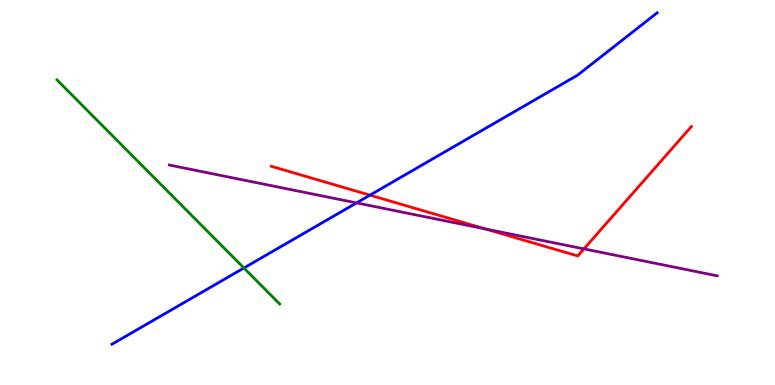[{'lines': ['blue', 'red'], 'intersections': [{'x': 4.77, 'y': 4.93}]}, {'lines': ['green', 'red'], 'intersections': []}, {'lines': ['purple', 'red'], 'intersections': [{'x': 6.27, 'y': 4.05}, {'x': 7.53, 'y': 3.54}]}, {'lines': ['blue', 'green'], 'intersections': [{'x': 3.15, 'y': 3.04}]}, {'lines': ['blue', 'purple'], 'intersections': [{'x': 4.6, 'y': 4.73}]}, {'lines': ['green', 'purple'], 'intersections': []}]